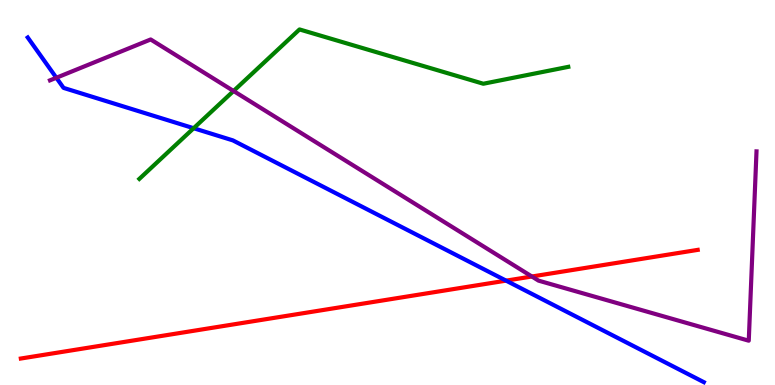[{'lines': ['blue', 'red'], 'intersections': [{'x': 6.53, 'y': 2.71}]}, {'lines': ['green', 'red'], 'intersections': []}, {'lines': ['purple', 'red'], 'intersections': [{'x': 6.86, 'y': 2.82}]}, {'lines': ['blue', 'green'], 'intersections': [{'x': 2.5, 'y': 6.67}]}, {'lines': ['blue', 'purple'], 'intersections': [{'x': 0.727, 'y': 7.98}]}, {'lines': ['green', 'purple'], 'intersections': [{'x': 3.01, 'y': 7.64}]}]